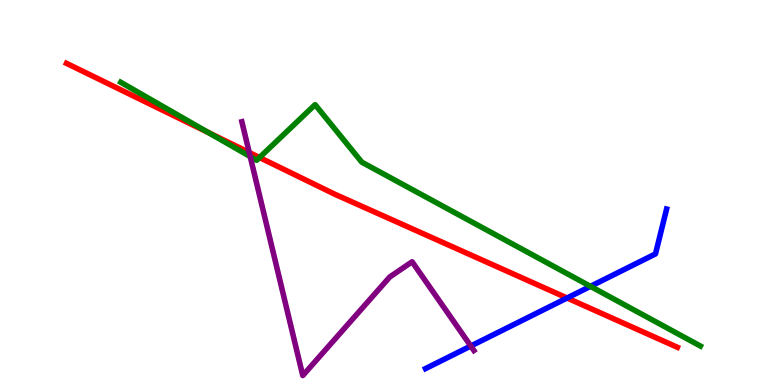[{'lines': ['blue', 'red'], 'intersections': [{'x': 7.32, 'y': 2.26}]}, {'lines': ['green', 'red'], 'intersections': [{'x': 2.69, 'y': 6.56}, {'x': 3.35, 'y': 5.91}]}, {'lines': ['purple', 'red'], 'intersections': [{'x': 3.22, 'y': 6.04}]}, {'lines': ['blue', 'green'], 'intersections': [{'x': 7.62, 'y': 2.56}]}, {'lines': ['blue', 'purple'], 'intersections': [{'x': 6.07, 'y': 1.01}]}, {'lines': ['green', 'purple'], 'intersections': [{'x': 3.23, 'y': 5.93}]}]